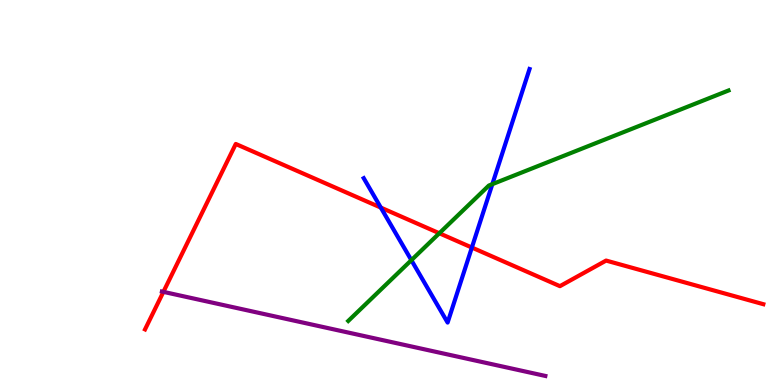[{'lines': ['blue', 'red'], 'intersections': [{'x': 4.91, 'y': 4.61}, {'x': 6.09, 'y': 3.57}]}, {'lines': ['green', 'red'], 'intersections': [{'x': 5.67, 'y': 3.94}]}, {'lines': ['purple', 'red'], 'intersections': [{'x': 2.11, 'y': 2.42}]}, {'lines': ['blue', 'green'], 'intersections': [{'x': 5.31, 'y': 3.24}, {'x': 6.35, 'y': 5.22}]}, {'lines': ['blue', 'purple'], 'intersections': []}, {'lines': ['green', 'purple'], 'intersections': []}]